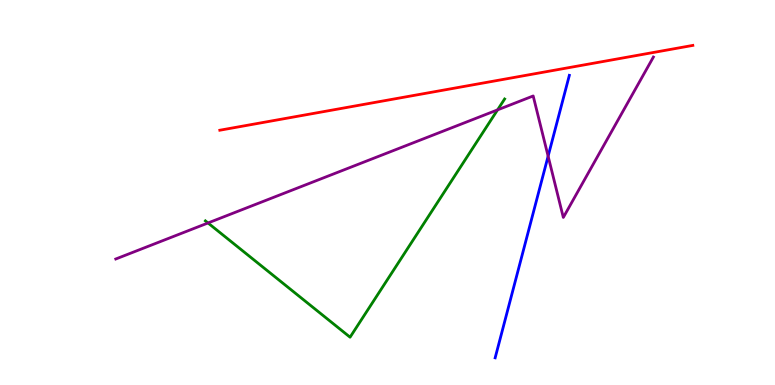[{'lines': ['blue', 'red'], 'intersections': []}, {'lines': ['green', 'red'], 'intersections': []}, {'lines': ['purple', 'red'], 'intersections': []}, {'lines': ['blue', 'green'], 'intersections': []}, {'lines': ['blue', 'purple'], 'intersections': [{'x': 7.07, 'y': 5.94}]}, {'lines': ['green', 'purple'], 'intersections': [{'x': 2.68, 'y': 4.21}, {'x': 6.42, 'y': 7.15}]}]